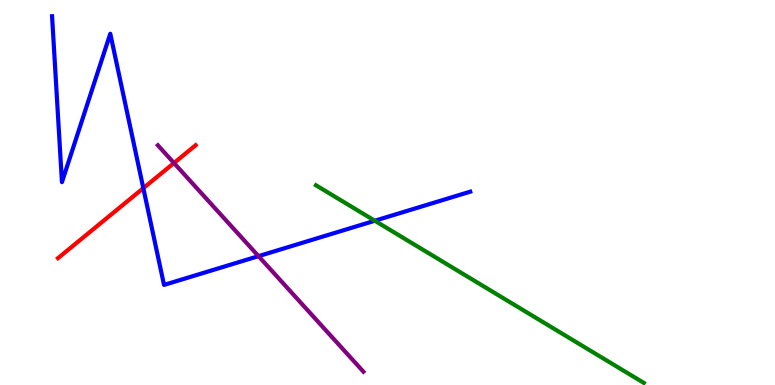[{'lines': ['blue', 'red'], 'intersections': [{'x': 1.85, 'y': 5.11}]}, {'lines': ['green', 'red'], 'intersections': []}, {'lines': ['purple', 'red'], 'intersections': [{'x': 2.24, 'y': 5.77}]}, {'lines': ['blue', 'green'], 'intersections': [{'x': 4.84, 'y': 4.27}]}, {'lines': ['blue', 'purple'], 'intersections': [{'x': 3.34, 'y': 3.35}]}, {'lines': ['green', 'purple'], 'intersections': []}]